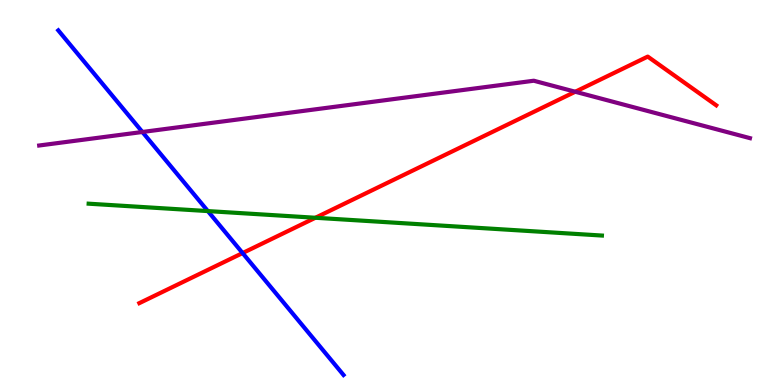[{'lines': ['blue', 'red'], 'intersections': [{'x': 3.13, 'y': 3.43}]}, {'lines': ['green', 'red'], 'intersections': [{'x': 4.07, 'y': 4.34}]}, {'lines': ['purple', 'red'], 'intersections': [{'x': 7.42, 'y': 7.62}]}, {'lines': ['blue', 'green'], 'intersections': [{'x': 2.68, 'y': 4.52}]}, {'lines': ['blue', 'purple'], 'intersections': [{'x': 1.84, 'y': 6.57}]}, {'lines': ['green', 'purple'], 'intersections': []}]